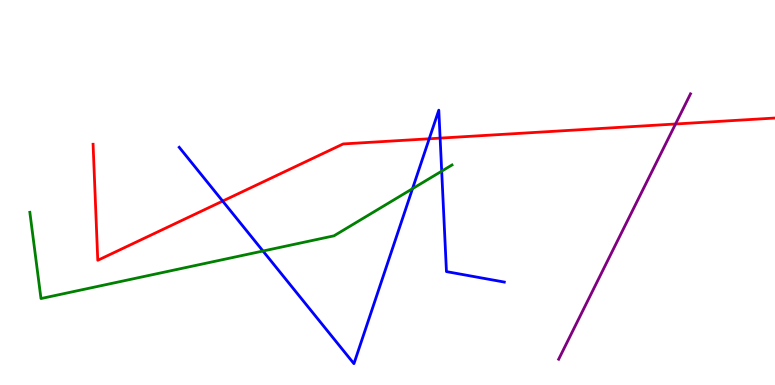[{'lines': ['blue', 'red'], 'intersections': [{'x': 2.87, 'y': 4.78}, {'x': 5.54, 'y': 6.4}, {'x': 5.68, 'y': 6.41}]}, {'lines': ['green', 'red'], 'intersections': []}, {'lines': ['purple', 'red'], 'intersections': [{'x': 8.72, 'y': 6.78}]}, {'lines': ['blue', 'green'], 'intersections': [{'x': 3.39, 'y': 3.48}, {'x': 5.32, 'y': 5.1}, {'x': 5.7, 'y': 5.55}]}, {'lines': ['blue', 'purple'], 'intersections': []}, {'lines': ['green', 'purple'], 'intersections': []}]